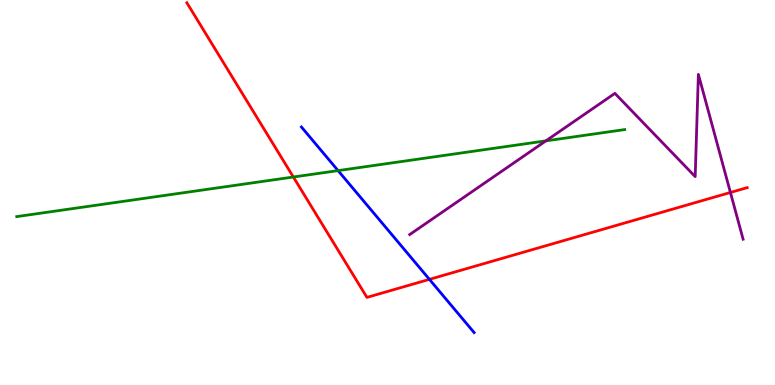[{'lines': ['blue', 'red'], 'intersections': [{'x': 5.54, 'y': 2.74}]}, {'lines': ['green', 'red'], 'intersections': [{'x': 3.79, 'y': 5.4}]}, {'lines': ['purple', 'red'], 'intersections': [{'x': 9.42, 'y': 5.0}]}, {'lines': ['blue', 'green'], 'intersections': [{'x': 4.36, 'y': 5.57}]}, {'lines': ['blue', 'purple'], 'intersections': []}, {'lines': ['green', 'purple'], 'intersections': [{'x': 7.04, 'y': 6.34}]}]